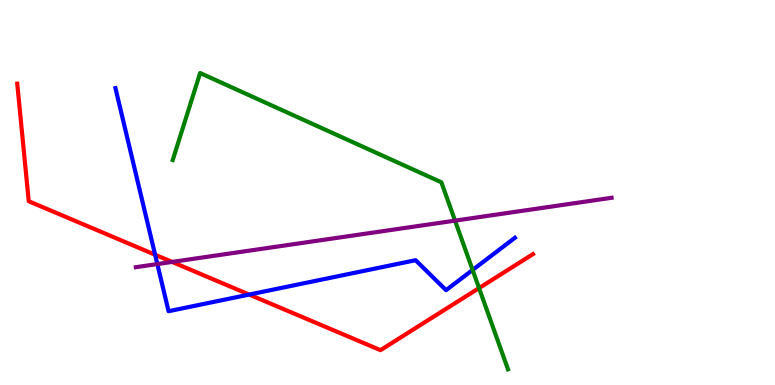[{'lines': ['blue', 'red'], 'intersections': [{'x': 2.0, 'y': 3.38}, {'x': 3.22, 'y': 2.35}]}, {'lines': ['green', 'red'], 'intersections': [{'x': 6.18, 'y': 2.52}]}, {'lines': ['purple', 'red'], 'intersections': [{'x': 2.22, 'y': 3.2}]}, {'lines': ['blue', 'green'], 'intersections': [{'x': 6.1, 'y': 2.99}]}, {'lines': ['blue', 'purple'], 'intersections': [{'x': 2.03, 'y': 3.14}]}, {'lines': ['green', 'purple'], 'intersections': [{'x': 5.87, 'y': 4.27}]}]